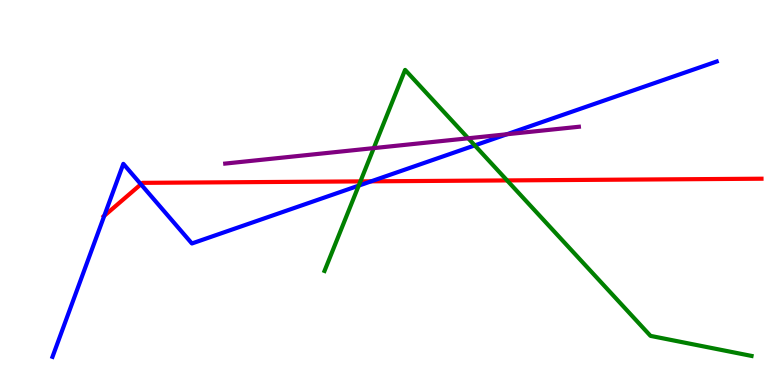[{'lines': ['blue', 'red'], 'intersections': [{'x': 1.35, 'y': 4.39}, {'x': 1.82, 'y': 5.21}, {'x': 4.79, 'y': 5.29}]}, {'lines': ['green', 'red'], 'intersections': [{'x': 4.65, 'y': 5.29}, {'x': 6.54, 'y': 5.31}]}, {'lines': ['purple', 'red'], 'intersections': []}, {'lines': ['blue', 'green'], 'intersections': [{'x': 4.63, 'y': 5.18}, {'x': 6.13, 'y': 6.22}]}, {'lines': ['blue', 'purple'], 'intersections': [{'x': 6.54, 'y': 6.51}]}, {'lines': ['green', 'purple'], 'intersections': [{'x': 4.82, 'y': 6.15}, {'x': 6.04, 'y': 6.41}]}]